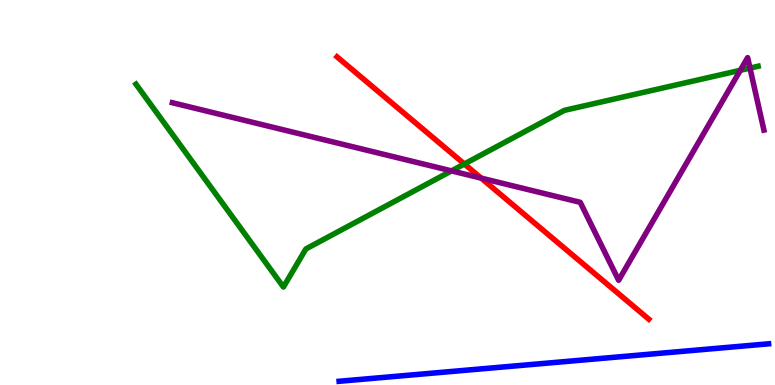[{'lines': ['blue', 'red'], 'intersections': []}, {'lines': ['green', 'red'], 'intersections': [{'x': 5.99, 'y': 5.74}]}, {'lines': ['purple', 'red'], 'intersections': [{'x': 6.21, 'y': 5.37}]}, {'lines': ['blue', 'green'], 'intersections': []}, {'lines': ['blue', 'purple'], 'intersections': []}, {'lines': ['green', 'purple'], 'intersections': [{'x': 5.83, 'y': 5.56}, {'x': 9.55, 'y': 8.17}, {'x': 9.68, 'y': 8.23}]}]